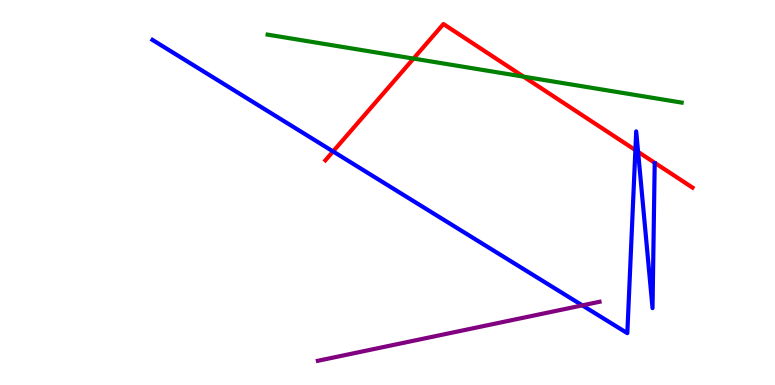[{'lines': ['blue', 'red'], 'intersections': [{'x': 4.3, 'y': 6.07}, {'x': 8.2, 'y': 6.1}, {'x': 8.23, 'y': 6.06}]}, {'lines': ['green', 'red'], 'intersections': [{'x': 5.34, 'y': 8.48}, {'x': 6.76, 'y': 8.01}]}, {'lines': ['purple', 'red'], 'intersections': []}, {'lines': ['blue', 'green'], 'intersections': []}, {'lines': ['blue', 'purple'], 'intersections': [{'x': 7.51, 'y': 2.07}]}, {'lines': ['green', 'purple'], 'intersections': []}]